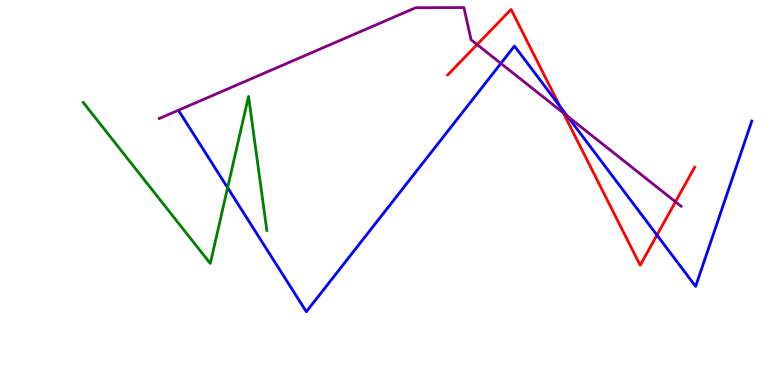[{'lines': ['blue', 'red'], 'intersections': [{'x': 7.23, 'y': 7.23}, {'x': 8.48, 'y': 3.89}]}, {'lines': ['green', 'red'], 'intersections': []}, {'lines': ['purple', 'red'], 'intersections': [{'x': 6.16, 'y': 8.84}, {'x': 7.27, 'y': 7.07}, {'x': 8.72, 'y': 4.76}]}, {'lines': ['blue', 'green'], 'intersections': [{'x': 2.94, 'y': 5.12}]}, {'lines': ['blue', 'purple'], 'intersections': [{'x': 6.46, 'y': 8.35}, {'x': 7.32, 'y': 6.99}]}, {'lines': ['green', 'purple'], 'intersections': []}]